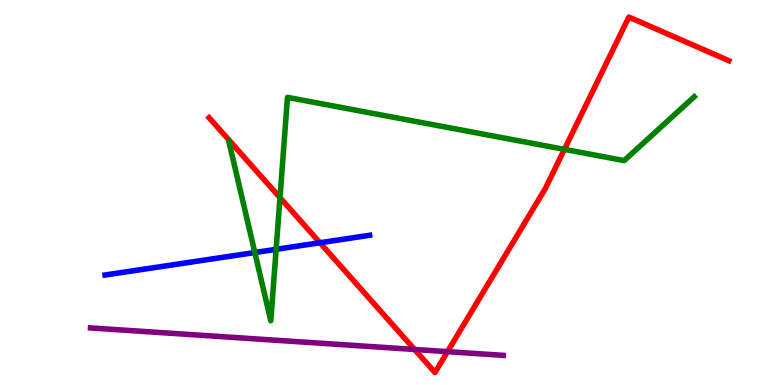[{'lines': ['blue', 'red'], 'intersections': [{'x': 4.13, 'y': 3.7}]}, {'lines': ['green', 'red'], 'intersections': [{'x': 3.61, 'y': 4.87}, {'x': 7.28, 'y': 6.12}]}, {'lines': ['purple', 'red'], 'intersections': [{'x': 5.35, 'y': 0.923}, {'x': 5.77, 'y': 0.866}]}, {'lines': ['blue', 'green'], 'intersections': [{'x': 3.29, 'y': 3.44}, {'x': 3.56, 'y': 3.52}]}, {'lines': ['blue', 'purple'], 'intersections': []}, {'lines': ['green', 'purple'], 'intersections': []}]